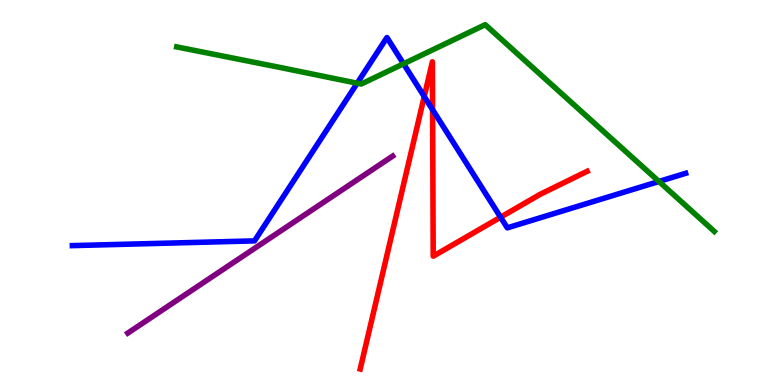[{'lines': ['blue', 'red'], 'intersections': [{'x': 5.47, 'y': 7.49}, {'x': 5.58, 'y': 7.15}, {'x': 6.46, 'y': 4.36}]}, {'lines': ['green', 'red'], 'intersections': []}, {'lines': ['purple', 'red'], 'intersections': []}, {'lines': ['blue', 'green'], 'intersections': [{'x': 4.61, 'y': 7.84}, {'x': 5.21, 'y': 8.34}, {'x': 8.5, 'y': 5.29}]}, {'lines': ['blue', 'purple'], 'intersections': []}, {'lines': ['green', 'purple'], 'intersections': []}]